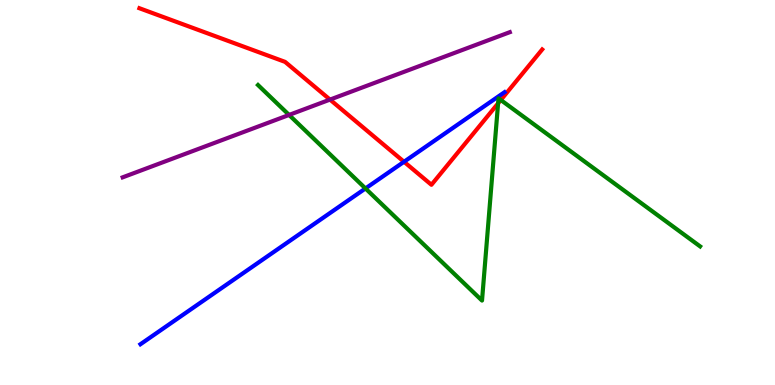[{'lines': ['blue', 'red'], 'intersections': [{'x': 5.21, 'y': 5.8}]}, {'lines': ['green', 'red'], 'intersections': [{'x': 6.43, 'y': 7.32}, {'x': 6.46, 'y': 7.4}]}, {'lines': ['purple', 'red'], 'intersections': [{'x': 4.26, 'y': 7.41}]}, {'lines': ['blue', 'green'], 'intersections': [{'x': 4.72, 'y': 5.11}]}, {'lines': ['blue', 'purple'], 'intersections': []}, {'lines': ['green', 'purple'], 'intersections': [{'x': 3.73, 'y': 7.01}]}]